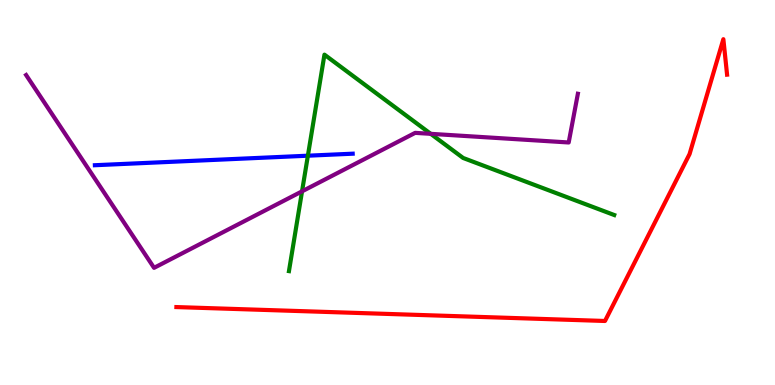[{'lines': ['blue', 'red'], 'intersections': []}, {'lines': ['green', 'red'], 'intersections': []}, {'lines': ['purple', 'red'], 'intersections': []}, {'lines': ['blue', 'green'], 'intersections': [{'x': 3.97, 'y': 5.96}]}, {'lines': ['blue', 'purple'], 'intersections': []}, {'lines': ['green', 'purple'], 'intersections': [{'x': 3.9, 'y': 5.03}, {'x': 5.56, 'y': 6.52}]}]